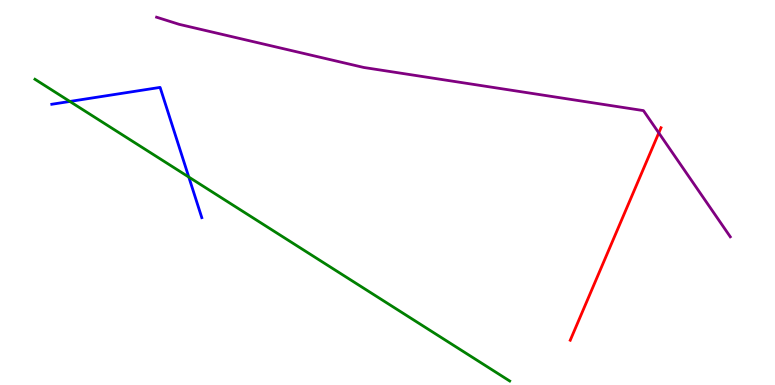[{'lines': ['blue', 'red'], 'intersections': []}, {'lines': ['green', 'red'], 'intersections': []}, {'lines': ['purple', 'red'], 'intersections': [{'x': 8.5, 'y': 6.55}]}, {'lines': ['blue', 'green'], 'intersections': [{'x': 0.901, 'y': 7.36}, {'x': 2.44, 'y': 5.4}]}, {'lines': ['blue', 'purple'], 'intersections': []}, {'lines': ['green', 'purple'], 'intersections': []}]